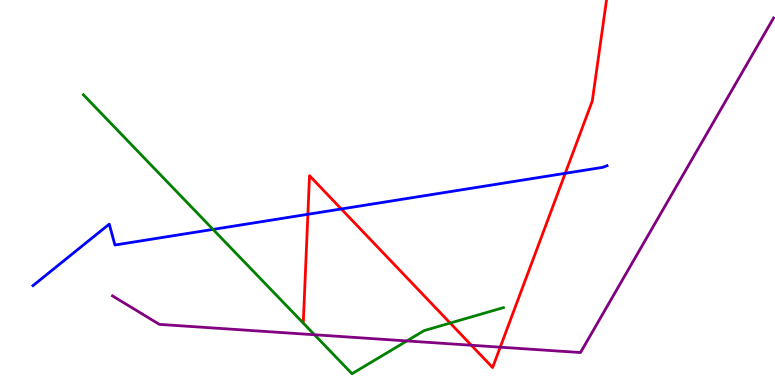[{'lines': ['blue', 'red'], 'intersections': [{'x': 3.97, 'y': 4.43}, {'x': 4.4, 'y': 4.57}, {'x': 7.29, 'y': 5.5}]}, {'lines': ['green', 'red'], 'intersections': [{'x': 5.81, 'y': 1.61}]}, {'lines': ['purple', 'red'], 'intersections': [{'x': 6.08, 'y': 1.03}, {'x': 6.45, 'y': 0.982}]}, {'lines': ['blue', 'green'], 'intersections': [{'x': 2.75, 'y': 4.04}]}, {'lines': ['blue', 'purple'], 'intersections': []}, {'lines': ['green', 'purple'], 'intersections': [{'x': 4.06, 'y': 1.31}, {'x': 5.25, 'y': 1.14}]}]